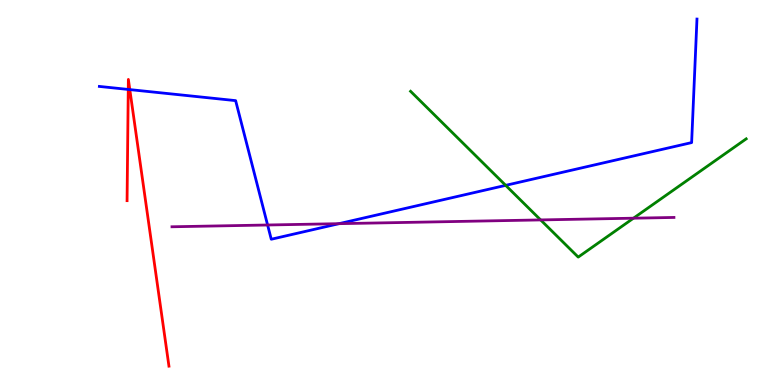[{'lines': ['blue', 'red'], 'intersections': [{'x': 1.65, 'y': 7.68}, {'x': 1.67, 'y': 7.67}]}, {'lines': ['green', 'red'], 'intersections': []}, {'lines': ['purple', 'red'], 'intersections': []}, {'lines': ['blue', 'green'], 'intersections': [{'x': 6.52, 'y': 5.19}]}, {'lines': ['blue', 'purple'], 'intersections': [{'x': 3.45, 'y': 4.16}, {'x': 4.37, 'y': 4.19}]}, {'lines': ['green', 'purple'], 'intersections': [{'x': 6.98, 'y': 4.29}, {'x': 8.17, 'y': 4.33}]}]